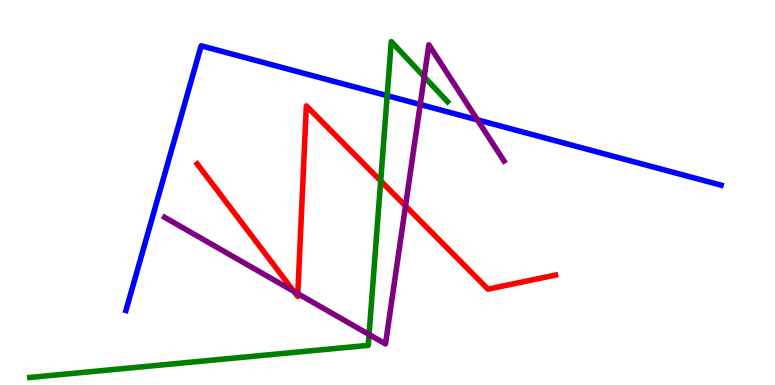[{'lines': ['blue', 'red'], 'intersections': []}, {'lines': ['green', 'red'], 'intersections': [{'x': 4.91, 'y': 5.3}]}, {'lines': ['purple', 'red'], 'intersections': [{'x': 3.79, 'y': 2.43}, {'x': 3.84, 'y': 2.37}, {'x': 5.23, 'y': 4.65}]}, {'lines': ['blue', 'green'], 'intersections': [{'x': 5.0, 'y': 7.52}]}, {'lines': ['blue', 'purple'], 'intersections': [{'x': 5.42, 'y': 7.29}, {'x': 6.16, 'y': 6.89}]}, {'lines': ['green', 'purple'], 'intersections': [{'x': 4.76, 'y': 1.31}, {'x': 5.47, 'y': 8.01}]}]